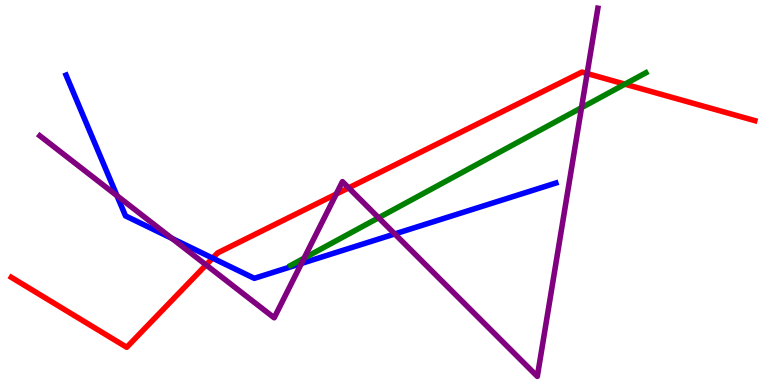[{'lines': ['blue', 'red'], 'intersections': [{'x': 2.74, 'y': 3.3}]}, {'lines': ['green', 'red'], 'intersections': [{'x': 8.06, 'y': 7.81}]}, {'lines': ['purple', 'red'], 'intersections': [{'x': 2.66, 'y': 3.12}, {'x': 4.34, 'y': 4.96}, {'x': 4.5, 'y': 5.12}, {'x': 7.58, 'y': 8.09}]}, {'lines': ['blue', 'green'], 'intersections': []}, {'lines': ['blue', 'purple'], 'intersections': [{'x': 1.51, 'y': 4.92}, {'x': 2.22, 'y': 3.81}, {'x': 3.89, 'y': 3.16}, {'x': 5.09, 'y': 3.92}]}, {'lines': ['green', 'purple'], 'intersections': [{'x': 3.92, 'y': 3.29}, {'x': 4.88, 'y': 4.34}, {'x': 7.5, 'y': 7.2}]}]